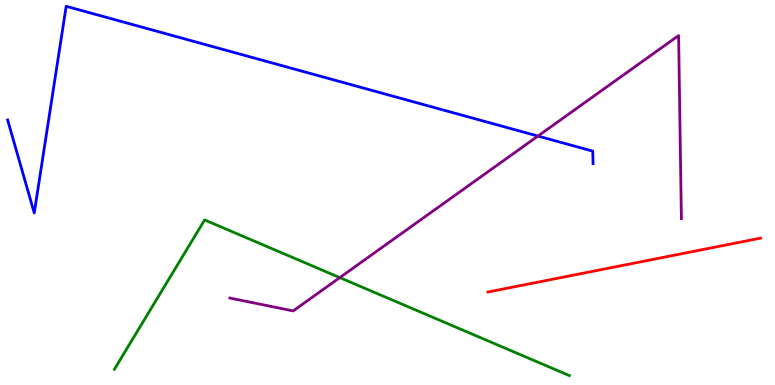[{'lines': ['blue', 'red'], 'intersections': []}, {'lines': ['green', 'red'], 'intersections': []}, {'lines': ['purple', 'red'], 'intersections': []}, {'lines': ['blue', 'green'], 'intersections': []}, {'lines': ['blue', 'purple'], 'intersections': [{'x': 6.94, 'y': 6.47}]}, {'lines': ['green', 'purple'], 'intersections': [{'x': 4.38, 'y': 2.79}]}]